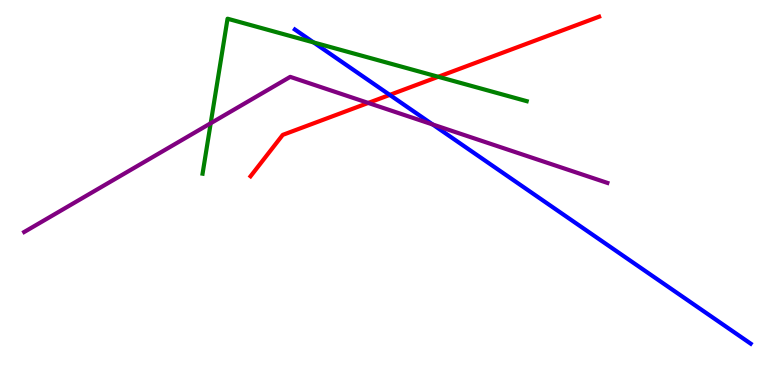[{'lines': ['blue', 'red'], 'intersections': [{'x': 5.03, 'y': 7.54}]}, {'lines': ['green', 'red'], 'intersections': [{'x': 5.65, 'y': 8.01}]}, {'lines': ['purple', 'red'], 'intersections': [{'x': 4.75, 'y': 7.33}]}, {'lines': ['blue', 'green'], 'intersections': [{'x': 4.05, 'y': 8.9}]}, {'lines': ['blue', 'purple'], 'intersections': [{'x': 5.58, 'y': 6.77}]}, {'lines': ['green', 'purple'], 'intersections': [{'x': 2.72, 'y': 6.8}]}]